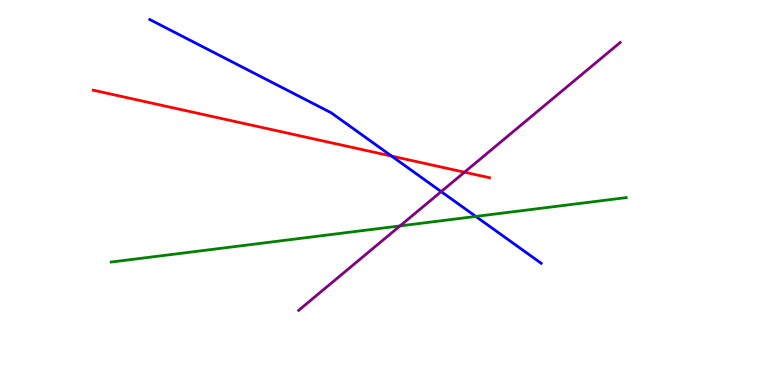[{'lines': ['blue', 'red'], 'intersections': [{'x': 5.05, 'y': 5.95}]}, {'lines': ['green', 'red'], 'intersections': []}, {'lines': ['purple', 'red'], 'intersections': [{'x': 5.99, 'y': 5.53}]}, {'lines': ['blue', 'green'], 'intersections': [{'x': 6.14, 'y': 4.38}]}, {'lines': ['blue', 'purple'], 'intersections': [{'x': 5.69, 'y': 5.02}]}, {'lines': ['green', 'purple'], 'intersections': [{'x': 5.16, 'y': 4.13}]}]